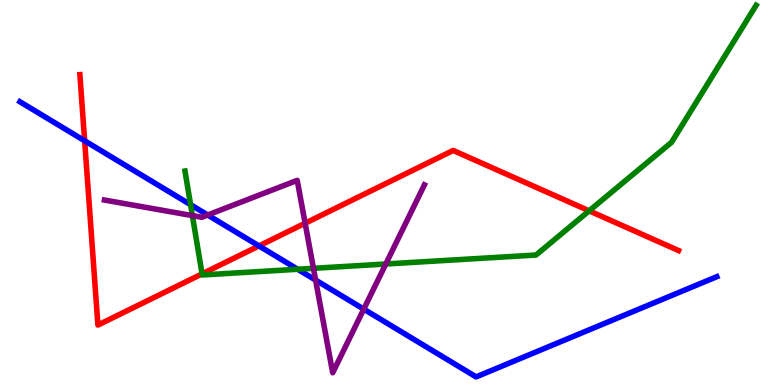[{'lines': ['blue', 'red'], 'intersections': [{'x': 1.09, 'y': 6.34}, {'x': 3.34, 'y': 3.61}]}, {'lines': ['green', 'red'], 'intersections': [{'x': 2.61, 'y': 2.89}, {'x': 7.6, 'y': 4.52}]}, {'lines': ['purple', 'red'], 'intersections': [{'x': 3.94, 'y': 4.2}]}, {'lines': ['blue', 'green'], 'intersections': [{'x': 2.46, 'y': 4.68}, {'x': 3.84, 'y': 3.01}]}, {'lines': ['blue', 'purple'], 'intersections': [{'x': 2.68, 'y': 4.42}, {'x': 4.07, 'y': 2.72}, {'x': 4.69, 'y': 1.97}]}, {'lines': ['green', 'purple'], 'intersections': [{'x': 2.48, 'y': 4.4}, {'x': 4.04, 'y': 3.03}, {'x': 4.98, 'y': 3.14}]}]